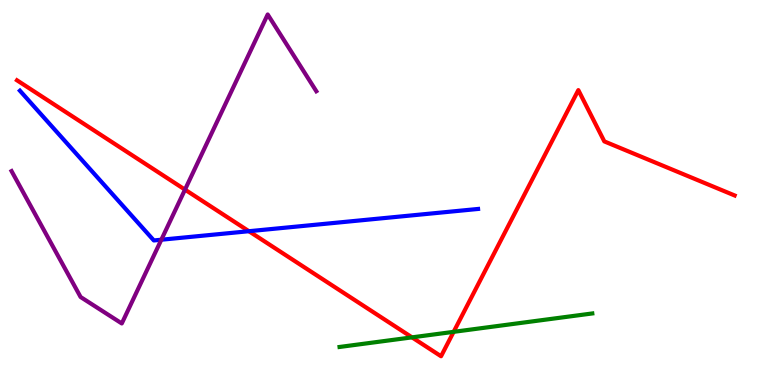[{'lines': ['blue', 'red'], 'intersections': [{'x': 3.21, 'y': 3.99}]}, {'lines': ['green', 'red'], 'intersections': [{'x': 5.32, 'y': 1.24}, {'x': 5.85, 'y': 1.38}]}, {'lines': ['purple', 'red'], 'intersections': [{'x': 2.39, 'y': 5.07}]}, {'lines': ['blue', 'green'], 'intersections': []}, {'lines': ['blue', 'purple'], 'intersections': [{'x': 2.08, 'y': 3.77}]}, {'lines': ['green', 'purple'], 'intersections': []}]